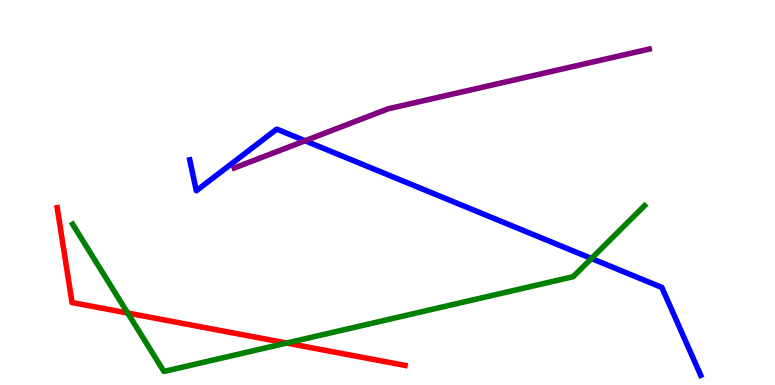[{'lines': ['blue', 'red'], 'intersections': []}, {'lines': ['green', 'red'], 'intersections': [{'x': 1.65, 'y': 1.87}, {'x': 3.7, 'y': 1.09}]}, {'lines': ['purple', 'red'], 'intersections': []}, {'lines': ['blue', 'green'], 'intersections': [{'x': 7.63, 'y': 3.29}]}, {'lines': ['blue', 'purple'], 'intersections': [{'x': 3.94, 'y': 6.34}]}, {'lines': ['green', 'purple'], 'intersections': []}]